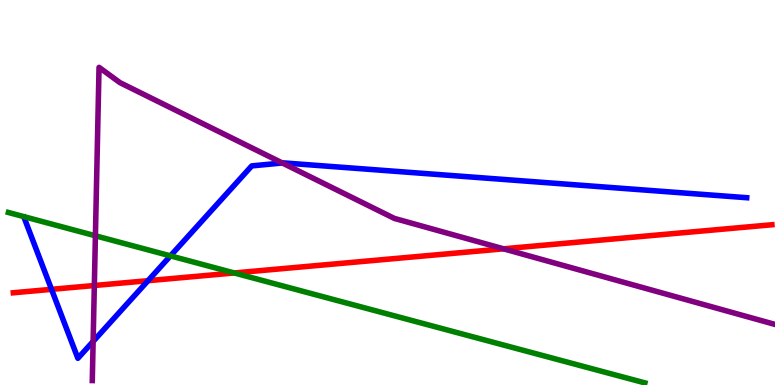[{'lines': ['blue', 'red'], 'intersections': [{'x': 0.665, 'y': 2.48}, {'x': 1.91, 'y': 2.71}]}, {'lines': ['green', 'red'], 'intersections': [{'x': 3.02, 'y': 2.91}]}, {'lines': ['purple', 'red'], 'intersections': [{'x': 1.22, 'y': 2.58}, {'x': 6.5, 'y': 3.54}]}, {'lines': ['blue', 'green'], 'intersections': [{'x': 2.2, 'y': 3.35}]}, {'lines': ['blue', 'purple'], 'intersections': [{'x': 1.2, 'y': 1.13}, {'x': 3.64, 'y': 5.77}]}, {'lines': ['green', 'purple'], 'intersections': [{'x': 1.23, 'y': 3.88}]}]